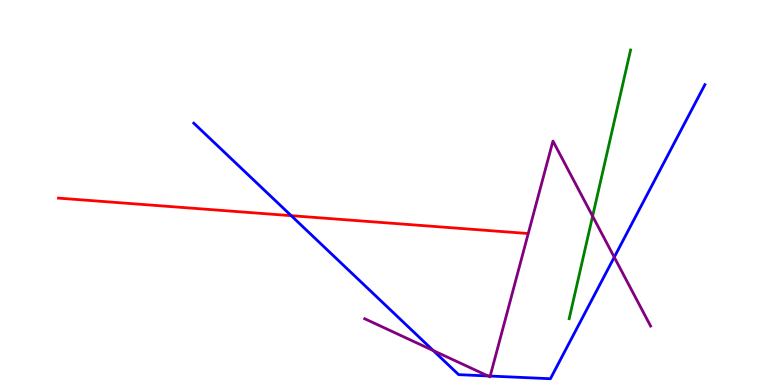[{'lines': ['blue', 'red'], 'intersections': [{'x': 3.76, 'y': 4.4}]}, {'lines': ['green', 'red'], 'intersections': []}, {'lines': ['purple', 'red'], 'intersections': []}, {'lines': ['blue', 'green'], 'intersections': []}, {'lines': ['blue', 'purple'], 'intersections': [{'x': 5.59, 'y': 0.895}, {'x': 6.3, 'y': 0.235}, {'x': 6.32, 'y': 0.232}, {'x': 7.93, 'y': 3.32}]}, {'lines': ['green', 'purple'], 'intersections': [{'x': 7.65, 'y': 4.39}]}]